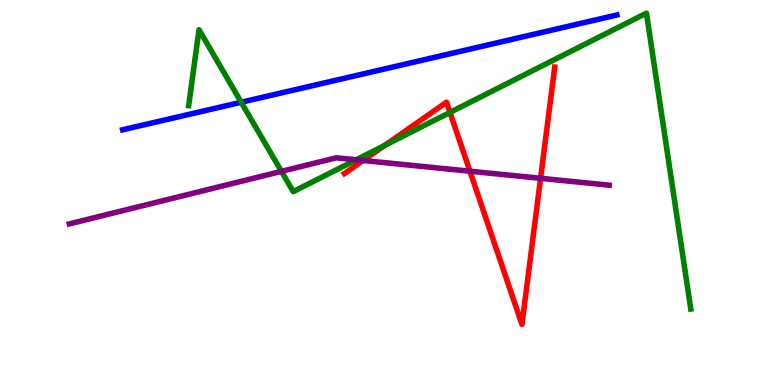[{'lines': ['blue', 'red'], 'intersections': []}, {'lines': ['green', 'red'], 'intersections': [{'x': 4.96, 'y': 6.22}, {'x': 5.81, 'y': 7.08}]}, {'lines': ['purple', 'red'], 'intersections': [{'x': 4.69, 'y': 5.83}, {'x': 6.06, 'y': 5.55}, {'x': 6.98, 'y': 5.37}]}, {'lines': ['blue', 'green'], 'intersections': [{'x': 3.11, 'y': 7.34}]}, {'lines': ['blue', 'purple'], 'intersections': []}, {'lines': ['green', 'purple'], 'intersections': [{'x': 3.63, 'y': 5.55}, {'x': 4.6, 'y': 5.85}]}]